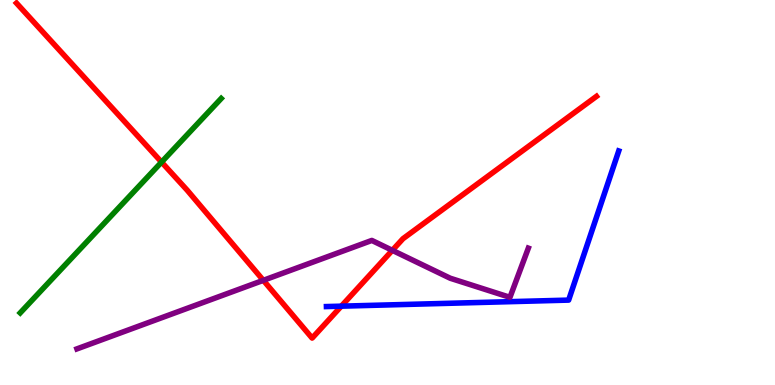[{'lines': ['blue', 'red'], 'intersections': [{'x': 4.4, 'y': 2.05}]}, {'lines': ['green', 'red'], 'intersections': [{'x': 2.08, 'y': 5.79}]}, {'lines': ['purple', 'red'], 'intersections': [{'x': 3.4, 'y': 2.72}, {'x': 5.06, 'y': 3.5}]}, {'lines': ['blue', 'green'], 'intersections': []}, {'lines': ['blue', 'purple'], 'intersections': []}, {'lines': ['green', 'purple'], 'intersections': []}]